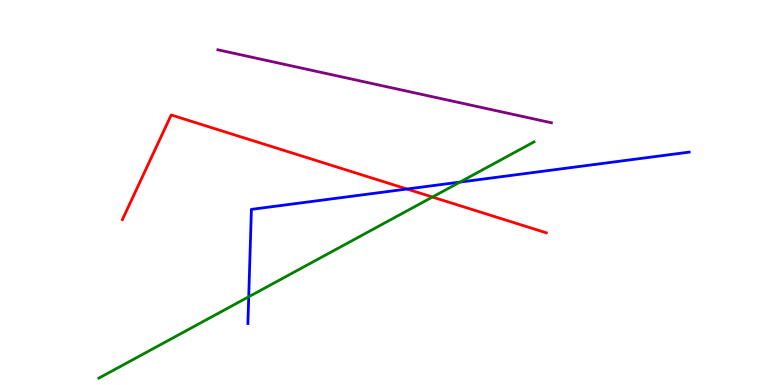[{'lines': ['blue', 'red'], 'intersections': [{'x': 5.25, 'y': 5.09}]}, {'lines': ['green', 'red'], 'intersections': [{'x': 5.58, 'y': 4.88}]}, {'lines': ['purple', 'red'], 'intersections': []}, {'lines': ['blue', 'green'], 'intersections': [{'x': 3.21, 'y': 2.29}, {'x': 5.93, 'y': 5.27}]}, {'lines': ['blue', 'purple'], 'intersections': []}, {'lines': ['green', 'purple'], 'intersections': []}]